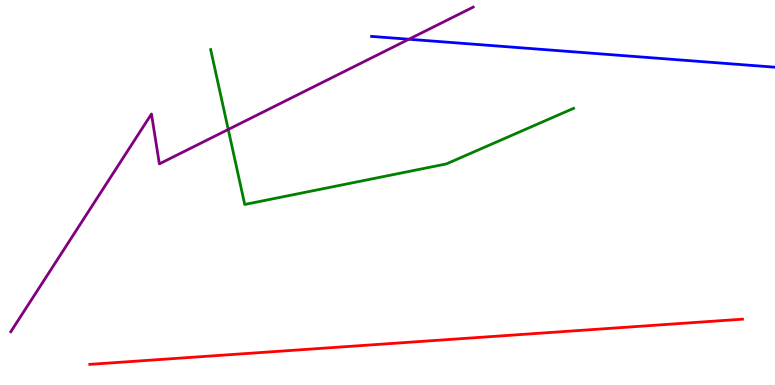[{'lines': ['blue', 'red'], 'intersections': []}, {'lines': ['green', 'red'], 'intersections': []}, {'lines': ['purple', 'red'], 'intersections': []}, {'lines': ['blue', 'green'], 'intersections': []}, {'lines': ['blue', 'purple'], 'intersections': [{'x': 5.28, 'y': 8.98}]}, {'lines': ['green', 'purple'], 'intersections': [{'x': 2.95, 'y': 6.64}]}]